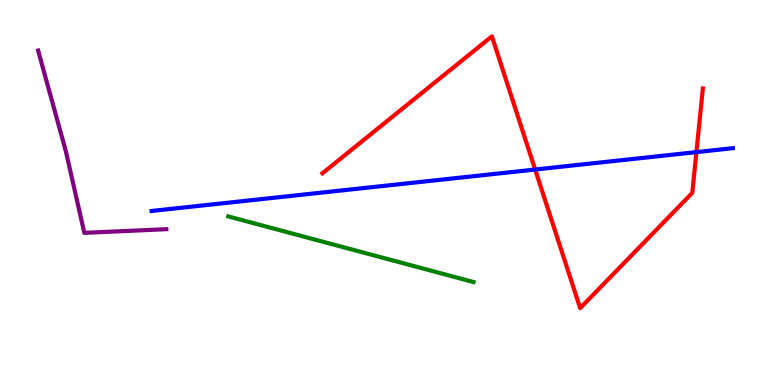[{'lines': ['blue', 'red'], 'intersections': [{'x': 6.91, 'y': 5.6}, {'x': 8.99, 'y': 6.05}]}, {'lines': ['green', 'red'], 'intersections': []}, {'lines': ['purple', 'red'], 'intersections': []}, {'lines': ['blue', 'green'], 'intersections': []}, {'lines': ['blue', 'purple'], 'intersections': []}, {'lines': ['green', 'purple'], 'intersections': []}]